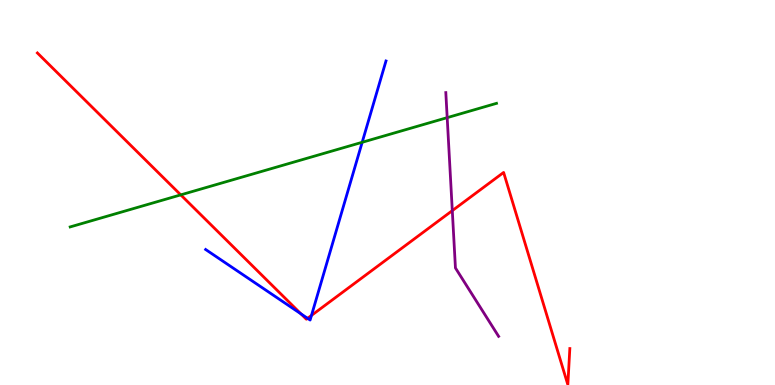[{'lines': ['blue', 'red'], 'intersections': [{'x': 3.88, 'y': 1.85}, {'x': 3.97, 'y': 1.73}, {'x': 4.02, 'y': 1.81}]}, {'lines': ['green', 'red'], 'intersections': [{'x': 2.33, 'y': 4.94}]}, {'lines': ['purple', 'red'], 'intersections': [{'x': 5.84, 'y': 4.53}]}, {'lines': ['blue', 'green'], 'intersections': [{'x': 4.67, 'y': 6.3}]}, {'lines': ['blue', 'purple'], 'intersections': []}, {'lines': ['green', 'purple'], 'intersections': [{'x': 5.77, 'y': 6.94}]}]